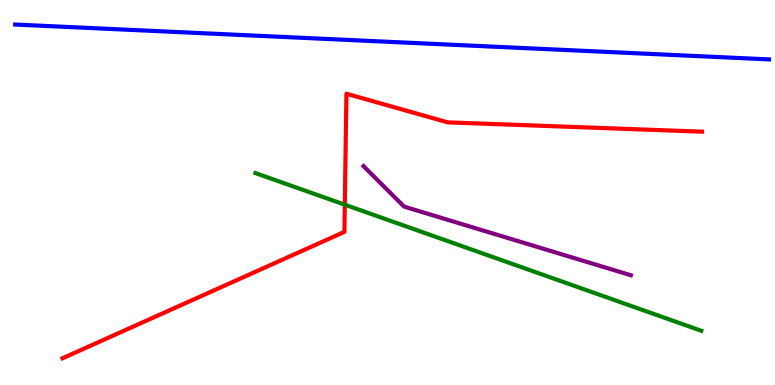[{'lines': ['blue', 'red'], 'intersections': []}, {'lines': ['green', 'red'], 'intersections': [{'x': 4.45, 'y': 4.68}]}, {'lines': ['purple', 'red'], 'intersections': []}, {'lines': ['blue', 'green'], 'intersections': []}, {'lines': ['blue', 'purple'], 'intersections': []}, {'lines': ['green', 'purple'], 'intersections': []}]